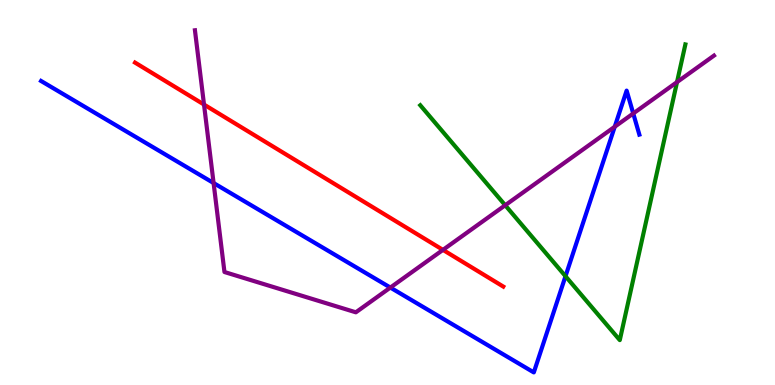[{'lines': ['blue', 'red'], 'intersections': []}, {'lines': ['green', 'red'], 'intersections': []}, {'lines': ['purple', 'red'], 'intersections': [{'x': 2.63, 'y': 7.28}, {'x': 5.72, 'y': 3.51}]}, {'lines': ['blue', 'green'], 'intersections': [{'x': 7.3, 'y': 2.83}]}, {'lines': ['blue', 'purple'], 'intersections': [{'x': 2.76, 'y': 5.25}, {'x': 5.04, 'y': 2.53}, {'x': 7.93, 'y': 6.71}, {'x': 8.17, 'y': 7.05}]}, {'lines': ['green', 'purple'], 'intersections': [{'x': 6.52, 'y': 4.67}, {'x': 8.74, 'y': 7.87}]}]